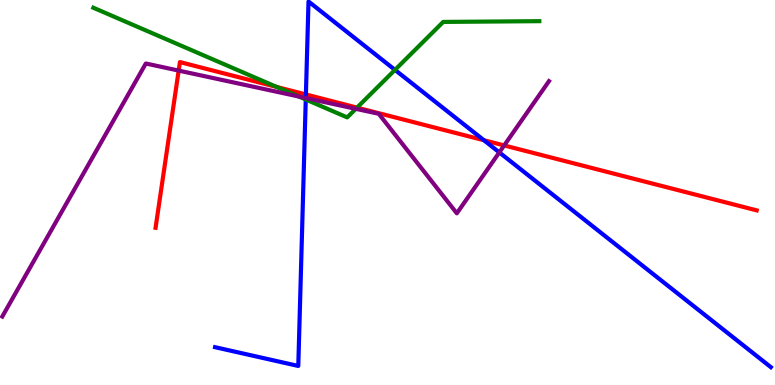[{'lines': ['blue', 'red'], 'intersections': [{'x': 3.95, 'y': 7.55}, {'x': 6.24, 'y': 6.36}]}, {'lines': ['green', 'red'], 'intersections': [{'x': 3.57, 'y': 7.74}, {'x': 4.61, 'y': 7.2}]}, {'lines': ['purple', 'red'], 'intersections': [{'x': 2.31, 'y': 8.17}, {'x': 6.51, 'y': 6.22}]}, {'lines': ['blue', 'green'], 'intersections': [{'x': 3.95, 'y': 7.42}, {'x': 5.1, 'y': 8.18}]}, {'lines': ['blue', 'purple'], 'intersections': [{'x': 3.95, 'y': 7.45}, {'x': 6.44, 'y': 6.04}]}, {'lines': ['green', 'purple'], 'intersections': [{'x': 3.86, 'y': 7.49}, {'x': 4.59, 'y': 7.17}]}]